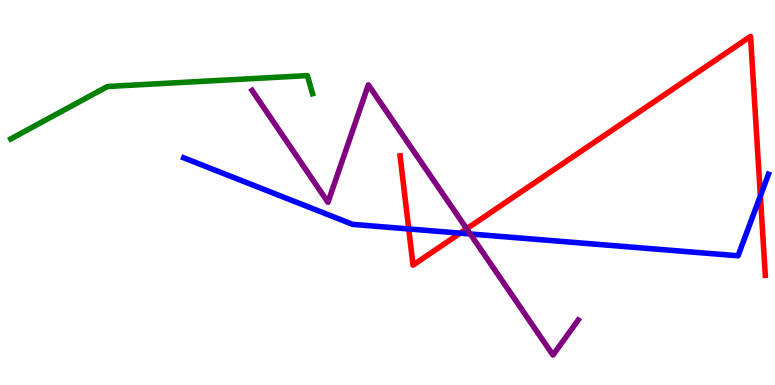[{'lines': ['blue', 'red'], 'intersections': [{'x': 5.27, 'y': 4.05}, {'x': 5.94, 'y': 3.94}, {'x': 9.81, 'y': 4.91}]}, {'lines': ['green', 'red'], 'intersections': []}, {'lines': ['purple', 'red'], 'intersections': [{'x': 6.02, 'y': 4.06}]}, {'lines': ['blue', 'green'], 'intersections': []}, {'lines': ['blue', 'purple'], 'intersections': [{'x': 6.07, 'y': 3.92}]}, {'lines': ['green', 'purple'], 'intersections': []}]